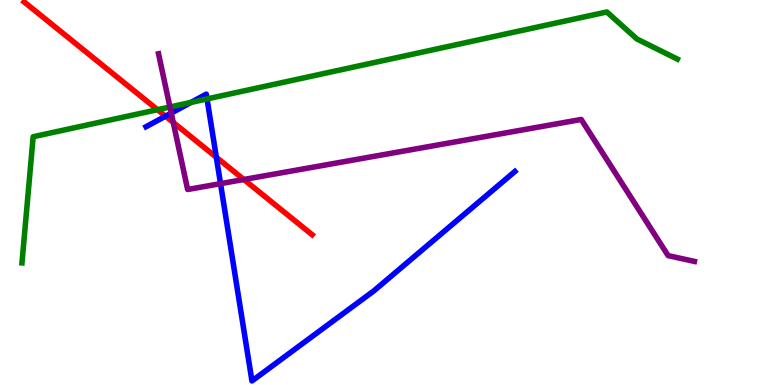[{'lines': ['blue', 'red'], 'intersections': [{'x': 2.14, 'y': 6.98}, {'x': 2.79, 'y': 5.92}]}, {'lines': ['green', 'red'], 'intersections': [{'x': 2.03, 'y': 7.15}]}, {'lines': ['purple', 'red'], 'intersections': [{'x': 2.24, 'y': 6.82}, {'x': 3.15, 'y': 5.34}]}, {'lines': ['blue', 'green'], 'intersections': [{'x': 2.46, 'y': 7.34}, {'x': 2.67, 'y': 7.43}]}, {'lines': ['blue', 'purple'], 'intersections': [{'x': 2.21, 'y': 7.06}, {'x': 2.85, 'y': 5.23}]}, {'lines': ['green', 'purple'], 'intersections': [{'x': 2.19, 'y': 7.22}]}]